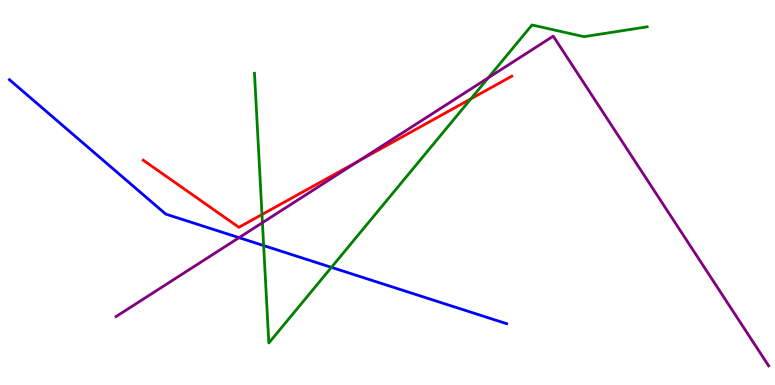[{'lines': ['blue', 'red'], 'intersections': []}, {'lines': ['green', 'red'], 'intersections': [{'x': 3.38, 'y': 4.43}, {'x': 6.08, 'y': 7.43}]}, {'lines': ['purple', 'red'], 'intersections': [{'x': 4.62, 'y': 5.81}]}, {'lines': ['blue', 'green'], 'intersections': [{'x': 3.4, 'y': 3.62}, {'x': 4.28, 'y': 3.06}]}, {'lines': ['blue', 'purple'], 'intersections': [{'x': 3.08, 'y': 3.83}]}, {'lines': ['green', 'purple'], 'intersections': [{'x': 3.39, 'y': 4.22}, {'x': 6.3, 'y': 7.98}]}]